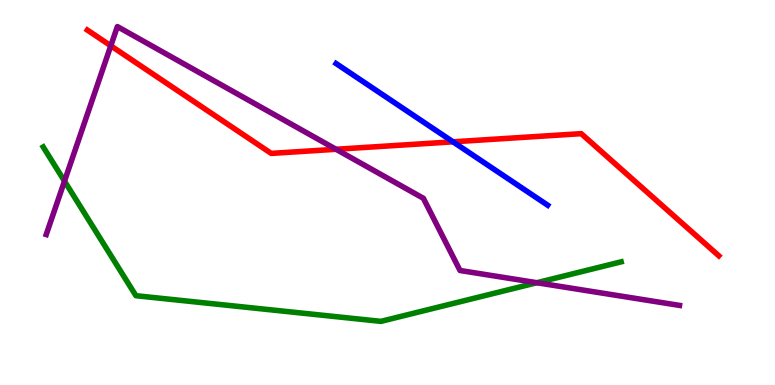[{'lines': ['blue', 'red'], 'intersections': [{'x': 5.85, 'y': 6.32}]}, {'lines': ['green', 'red'], 'intersections': []}, {'lines': ['purple', 'red'], 'intersections': [{'x': 1.43, 'y': 8.81}, {'x': 4.34, 'y': 6.12}]}, {'lines': ['blue', 'green'], 'intersections': []}, {'lines': ['blue', 'purple'], 'intersections': []}, {'lines': ['green', 'purple'], 'intersections': [{'x': 0.832, 'y': 5.3}, {'x': 6.93, 'y': 2.66}]}]